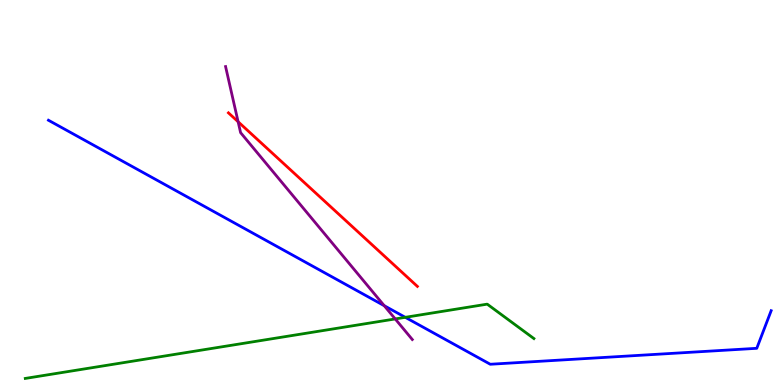[{'lines': ['blue', 'red'], 'intersections': []}, {'lines': ['green', 'red'], 'intersections': []}, {'lines': ['purple', 'red'], 'intersections': [{'x': 3.07, 'y': 6.84}]}, {'lines': ['blue', 'green'], 'intersections': [{'x': 5.23, 'y': 1.76}]}, {'lines': ['blue', 'purple'], 'intersections': [{'x': 4.96, 'y': 2.06}]}, {'lines': ['green', 'purple'], 'intersections': [{'x': 5.1, 'y': 1.72}]}]